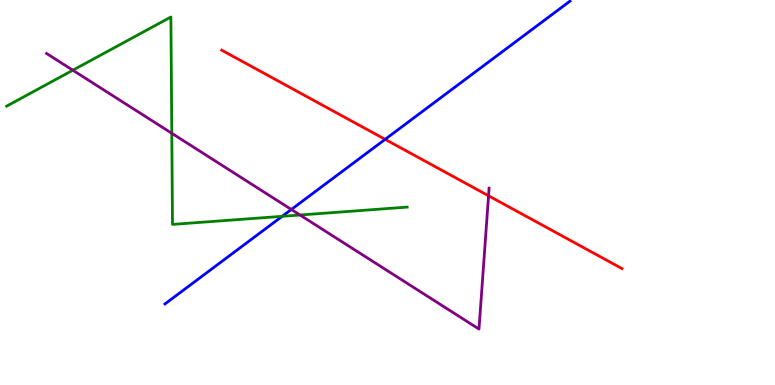[{'lines': ['blue', 'red'], 'intersections': [{'x': 4.97, 'y': 6.38}]}, {'lines': ['green', 'red'], 'intersections': []}, {'lines': ['purple', 'red'], 'intersections': [{'x': 6.3, 'y': 4.92}]}, {'lines': ['blue', 'green'], 'intersections': [{'x': 3.64, 'y': 4.38}]}, {'lines': ['blue', 'purple'], 'intersections': [{'x': 3.76, 'y': 4.56}]}, {'lines': ['green', 'purple'], 'intersections': [{'x': 0.94, 'y': 8.18}, {'x': 2.22, 'y': 6.54}, {'x': 3.87, 'y': 4.42}]}]